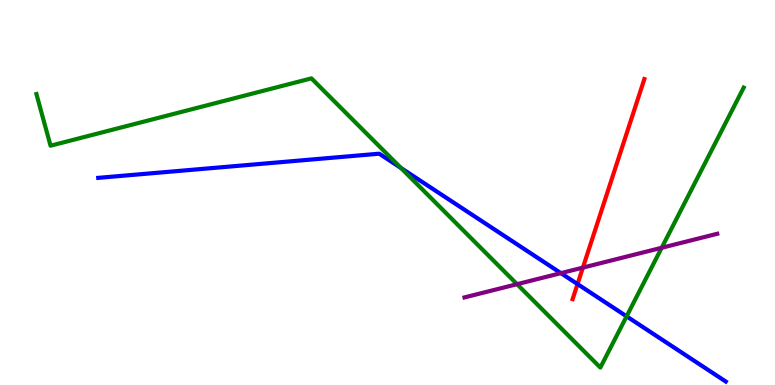[{'lines': ['blue', 'red'], 'intersections': [{'x': 7.45, 'y': 2.62}]}, {'lines': ['green', 'red'], 'intersections': []}, {'lines': ['purple', 'red'], 'intersections': [{'x': 7.52, 'y': 3.05}]}, {'lines': ['blue', 'green'], 'intersections': [{'x': 5.17, 'y': 5.64}, {'x': 8.09, 'y': 1.78}]}, {'lines': ['blue', 'purple'], 'intersections': [{'x': 7.24, 'y': 2.91}]}, {'lines': ['green', 'purple'], 'intersections': [{'x': 6.67, 'y': 2.62}, {'x': 8.54, 'y': 3.56}]}]